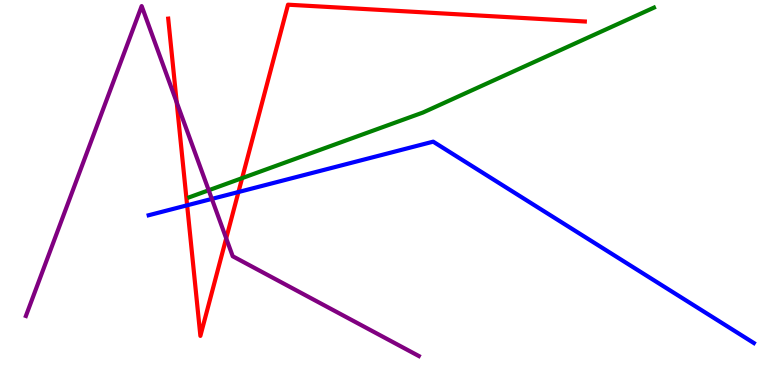[{'lines': ['blue', 'red'], 'intersections': [{'x': 2.41, 'y': 4.67}, {'x': 3.08, 'y': 5.01}]}, {'lines': ['green', 'red'], 'intersections': [{'x': 3.12, 'y': 5.37}]}, {'lines': ['purple', 'red'], 'intersections': [{'x': 2.28, 'y': 7.34}, {'x': 2.92, 'y': 3.81}]}, {'lines': ['blue', 'green'], 'intersections': []}, {'lines': ['blue', 'purple'], 'intersections': [{'x': 2.73, 'y': 4.83}]}, {'lines': ['green', 'purple'], 'intersections': [{'x': 2.69, 'y': 5.06}]}]